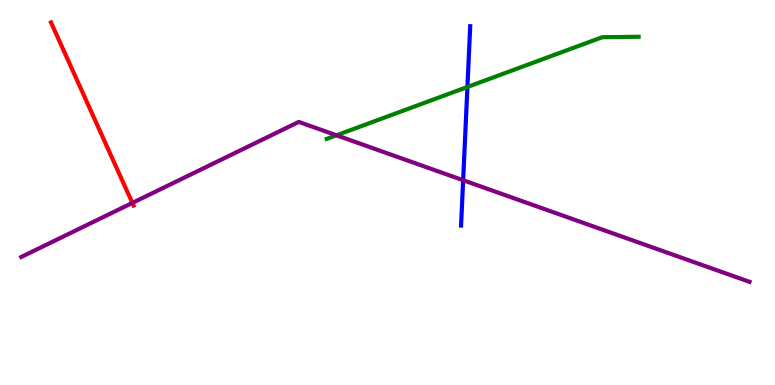[{'lines': ['blue', 'red'], 'intersections': []}, {'lines': ['green', 'red'], 'intersections': []}, {'lines': ['purple', 'red'], 'intersections': [{'x': 1.71, 'y': 4.73}]}, {'lines': ['blue', 'green'], 'intersections': [{'x': 6.03, 'y': 7.74}]}, {'lines': ['blue', 'purple'], 'intersections': [{'x': 5.98, 'y': 5.32}]}, {'lines': ['green', 'purple'], 'intersections': [{'x': 4.34, 'y': 6.49}]}]